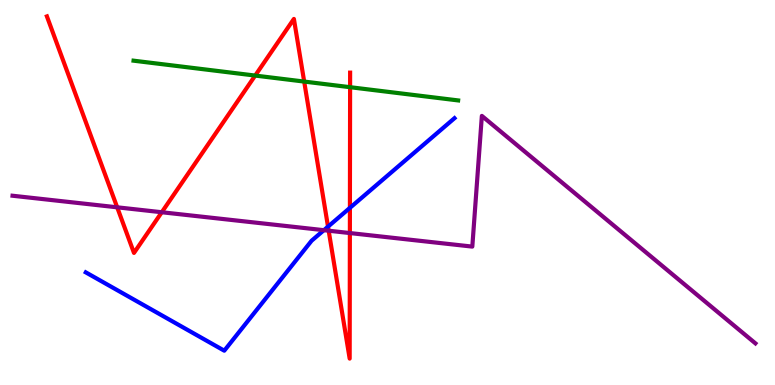[{'lines': ['blue', 'red'], 'intersections': [{'x': 4.23, 'y': 4.11}, {'x': 4.51, 'y': 4.6}]}, {'lines': ['green', 'red'], 'intersections': [{'x': 3.29, 'y': 8.04}, {'x': 3.93, 'y': 7.88}, {'x': 4.52, 'y': 7.74}]}, {'lines': ['purple', 'red'], 'intersections': [{'x': 1.51, 'y': 4.62}, {'x': 2.09, 'y': 4.49}, {'x': 4.24, 'y': 4.01}, {'x': 4.51, 'y': 3.95}]}, {'lines': ['blue', 'green'], 'intersections': []}, {'lines': ['blue', 'purple'], 'intersections': [{'x': 4.18, 'y': 4.02}]}, {'lines': ['green', 'purple'], 'intersections': []}]